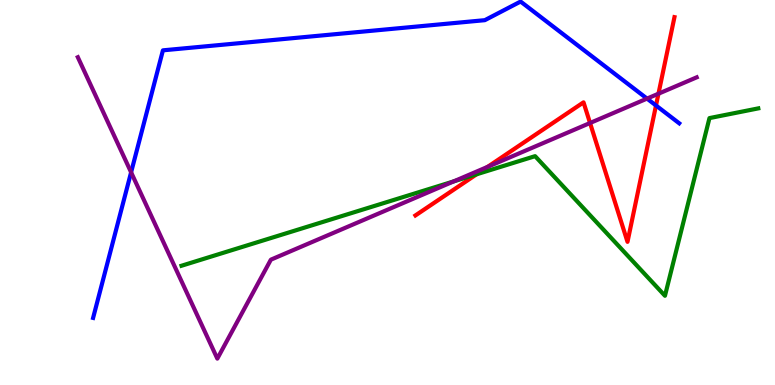[{'lines': ['blue', 'red'], 'intersections': [{'x': 8.46, 'y': 7.26}]}, {'lines': ['green', 'red'], 'intersections': [{'x': 6.15, 'y': 5.47}]}, {'lines': ['purple', 'red'], 'intersections': [{'x': 6.29, 'y': 5.67}, {'x': 7.61, 'y': 6.81}, {'x': 8.5, 'y': 7.57}]}, {'lines': ['blue', 'green'], 'intersections': []}, {'lines': ['blue', 'purple'], 'intersections': [{'x': 1.69, 'y': 5.52}, {'x': 8.35, 'y': 7.44}]}, {'lines': ['green', 'purple'], 'intersections': [{'x': 5.85, 'y': 5.29}]}]